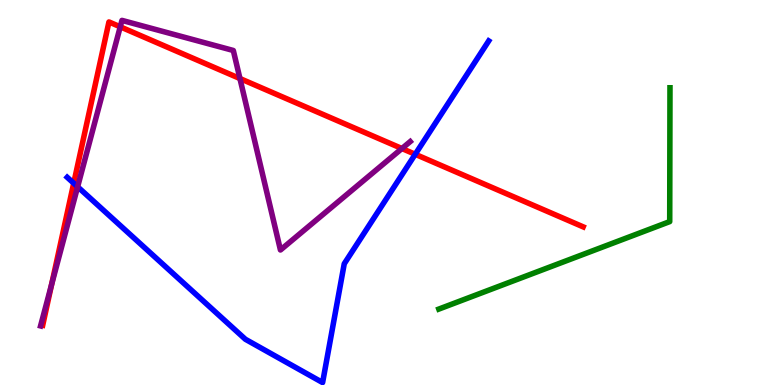[{'lines': ['blue', 'red'], 'intersections': [{'x': 0.951, 'y': 5.24}, {'x': 5.36, 'y': 5.99}]}, {'lines': ['green', 'red'], 'intersections': []}, {'lines': ['purple', 'red'], 'intersections': [{'x': 0.666, 'y': 2.61}, {'x': 1.55, 'y': 9.3}, {'x': 3.1, 'y': 7.96}, {'x': 5.19, 'y': 6.14}]}, {'lines': ['blue', 'green'], 'intersections': []}, {'lines': ['blue', 'purple'], 'intersections': [{'x': 1.0, 'y': 5.15}]}, {'lines': ['green', 'purple'], 'intersections': []}]